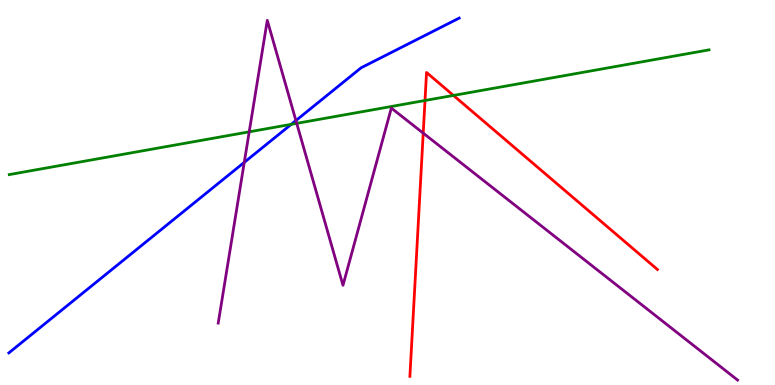[{'lines': ['blue', 'red'], 'intersections': []}, {'lines': ['green', 'red'], 'intersections': [{'x': 5.48, 'y': 7.39}, {'x': 5.85, 'y': 7.52}]}, {'lines': ['purple', 'red'], 'intersections': [{'x': 5.46, 'y': 6.54}]}, {'lines': ['blue', 'green'], 'intersections': [{'x': 3.76, 'y': 6.77}]}, {'lines': ['blue', 'purple'], 'intersections': [{'x': 3.15, 'y': 5.78}, {'x': 3.82, 'y': 6.87}]}, {'lines': ['green', 'purple'], 'intersections': [{'x': 3.22, 'y': 6.58}, {'x': 3.83, 'y': 6.8}]}]